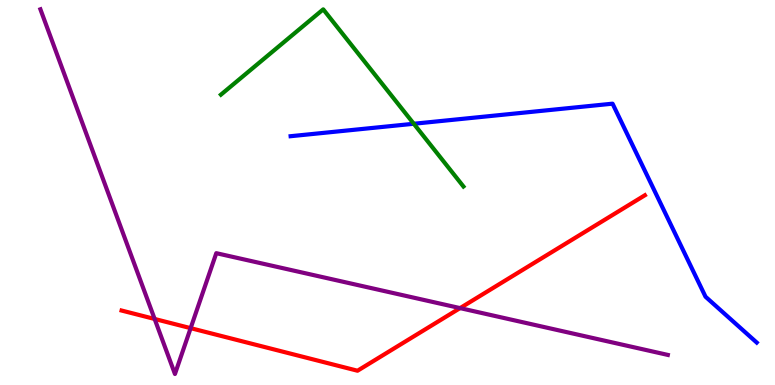[{'lines': ['blue', 'red'], 'intersections': []}, {'lines': ['green', 'red'], 'intersections': []}, {'lines': ['purple', 'red'], 'intersections': [{'x': 2.0, 'y': 1.72}, {'x': 2.46, 'y': 1.48}, {'x': 5.94, 'y': 2.0}]}, {'lines': ['blue', 'green'], 'intersections': [{'x': 5.34, 'y': 6.79}]}, {'lines': ['blue', 'purple'], 'intersections': []}, {'lines': ['green', 'purple'], 'intersections': []}]